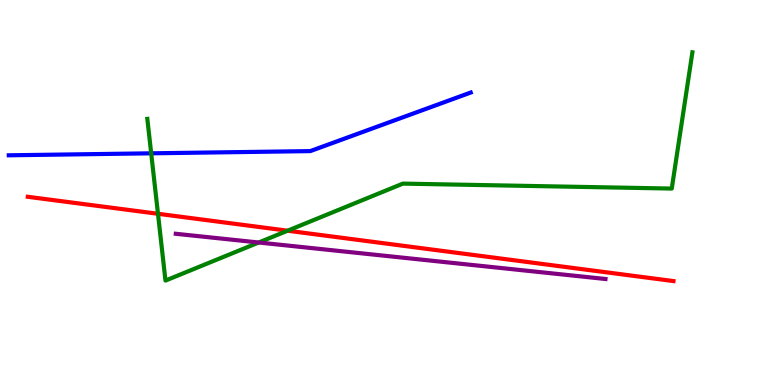[{'lines': ['blue', 'red'], 'intersections': []}, {'lines': ['green', 'red'], 'intersections': [{'x': 2.04, 'y': 4.45}, {'x': 3.71, 'y': 4.01}]}, {'lines': ['purple', 'red'], 'intersections': []}, {'lines': ['blue', 'green'], 'intersections': [{'x': 1.95, 'y': 6.02}]}, {'lines': ['blue', 'purple'], 'intersections': []}, {'lines': ['green', 'purple'], 'intersections': [{'x': 3.34, 'y': 3.7}]}]